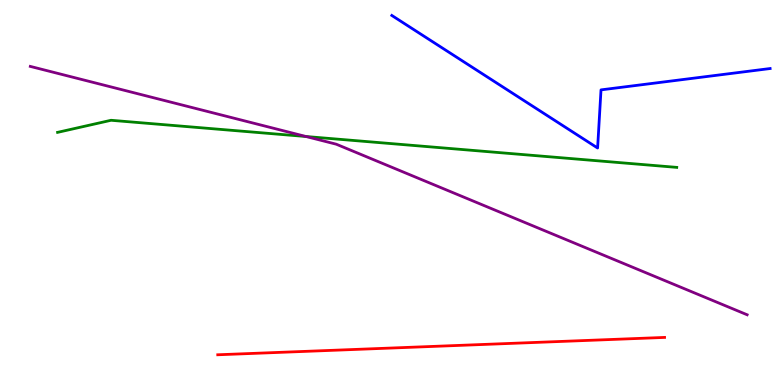[{'lines': ['blue', 'red'], 'intersections': []}, {'lines': ['green', 'red'], 'intersections': []}, {'lines': ['purple', 'red'], 'intersections': []}, {'lines': ['blue', 'green'], 'intersections': []}, {'lines': ['blue', 'purple'], 'intersections': []}, {'lines': ['green', 'purple'], 'intersections': [{'x': 3.95, 'y': 6.45}]}]